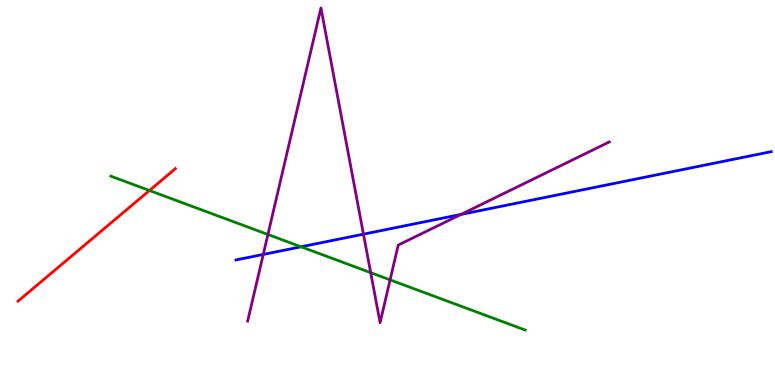[{'lines': ['blue', 'red'], 'intersections': []}, {'lines': ['green', 'red'], 'intersections': [{'x': 1.93, 'y': 5.05}]}, {'lines': ['purple', 'red'], 'intersections': []}, {'lines': ['blue', 'green'], 'intersections': [{'x': 3.88, 'y': 3.59}]}, {'lines': ['blue', 'purple'], 'intersections': [{'x': 3.4, 'y': 3.39}, {'x': 4.69, 'y': 3.92}, {'x': 5.95, 'y': 4.43}]}, {'lines': ['green', 'purple'], 'intersections': [{'x': 3.46, 'y': 3.91}, {'x': 4.78, 'y': 2.92}, {'x': 5.03, 'y': 2.73}]}]